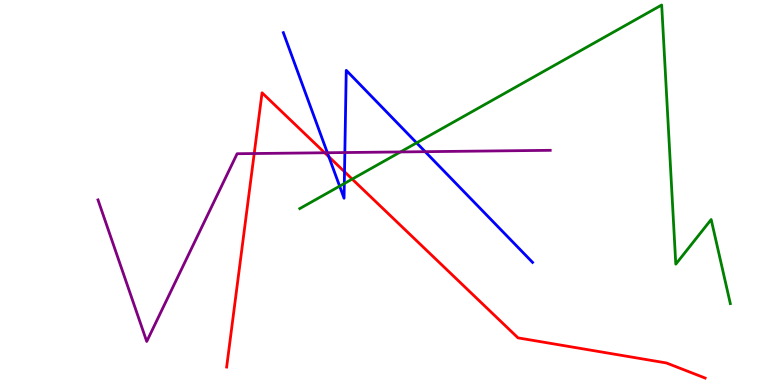[{'lines': ['blue', 'red'], 'intersections': [{'x': 4.24, 'y': 5.93}, {'x': 4.45, 'y': 5.54}]}, {'lines': ['green', 'red'], 'intersections': [{'x': 4.54, 'y': 5.35}]}, {'lines': ['purple', 'red'], 'intersections': [{'x': 3.28, 'y': 6.01}, {'x': 4.19, 'y': 6.03}]}, {'lines': ['blue', 'green'], 'intersections': [{'x': 4.38, 'y': 5.16}, {'x': 4.44, 'y': 5.23}, {'x': 5.38, 'y': 6.29}]}, {'lines': ['blue', 'purple'], 'intersections': [{'x': 4.22, 'y': 6.03}, {'x': 4.45, 'y': 6.04}, {'x': 5.49, 'y': 6.06}]}, {'lines': ['green', 'purple'], 'intersections': [{'x': 5.17, 'y': 6.05}]}]